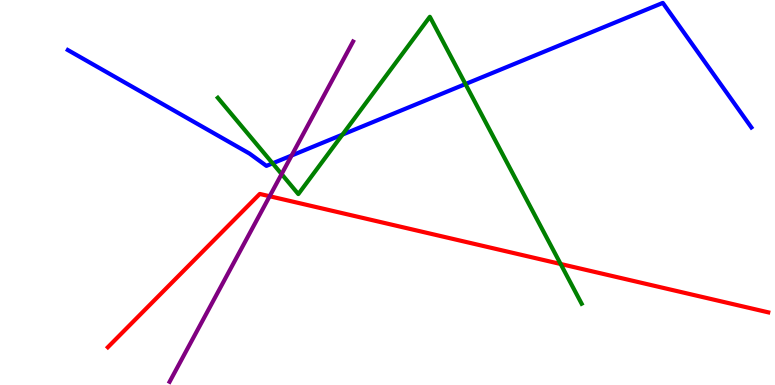[{'lines': ['blue', 'red'], 'intersections': []}, {'lines': ['green', 'red'], 'intersections': [{'x': 7.23, 'y': 3.14}]}, {'lines': ['purple', 'red'], 'intersections': [{'x': 3.48, 'y': 4.9}]}, {'lines': ['blue', 'green'], 'intersections': [{'x': 3.52, 'y': 5.76}, {'x': 4.42, 'y': 6.5}, {'x': 6.01, 'y': 7.82}]}, {'lines': ['blue', 'purple'], 'intersections': [{'x': 3.76, 'y': 5.96}]}, {'lines': ['green', 'purple'], 'intersections': [{'x': 3.63, 'y': 5.48}]}]